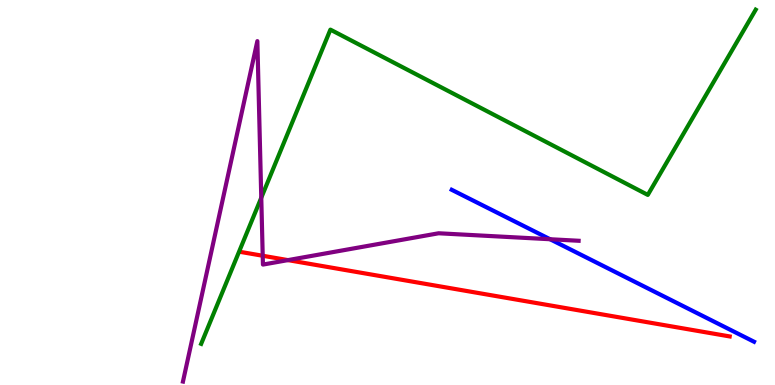[{'lines': ['blue', 'red'], 'intersections': []}, {'lines': ['green', 'red'], 'intersections': []}, {'lines': ['purple', 'red'], 'intersections': [{'x': 3.39, 'y': 3.36}, {'x': 3.72, 'y': 3.24}]}, {'lines': ['blue', 'green'], 'intersections': []}, {'lines': ['blue', 'purple'], 'intersections': [{'x': 7.1, 'y': 3.79}]}, {'lines': ['green', 'purple'], 'intersections': [{'x': 3.37, 'y': 4.86}]}]